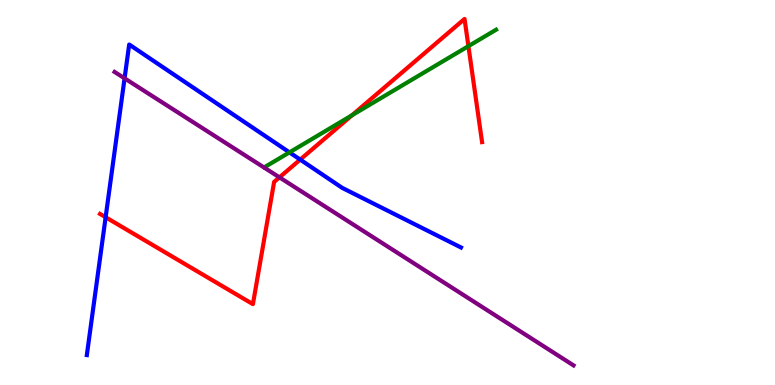[{'lines': ['blue', 'red'], 'intersections': [{'x': 1.36, 'y': 4.36}, {'x': 3.87, 'y': 5.85}]}, {'lines': ['green', 'red'], 'intersections': [{'x': 4.54, 'y': 7.01}, {'x': 6.04, 'y': 8.8}]}, {'lines': ['purple', 'red'], 'intersections': [{'x': 3.61, 'y': 5.39}]}, {'lines': ['blue', 'green'], 'intersections': [{'x': 3.74, 'y': 6.04}]}, {'lines': ['blue', 'purple'], 'intersections': [{'x': 1.61, 'y': 7.97}]}, {'lines': ['green', 'purple'], 'intersections': []}]